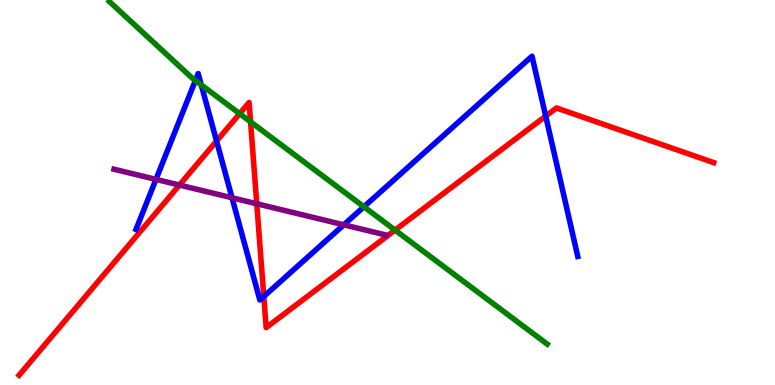[{'lines': ['blue', 'red'], 'intersections': [{'x': 2.79, 'y': 6.34}, {'x': 3.4, 'y': 2.3}, {'x': 7.04, 'y': 6.98}]}, {'lines': ['green', 'red'], 'intersections': [{'x': 3.09, 'y': 7.05}, {'x': 3.23, 'y': 6.84}, {'x': 5.1, 'y': 4.02}]}, {'lines': ['purple', 'red'], 'intersections': [{'x': 2.32, 'y': 5.19}, {'x': 3.31, 'y': 4.71}]}, {'lines': ['blue', 'green'], 'intersections': [{'x': 2.52, 'y': 7.91}, {'x': 2.6, 'y': 7.79}, {'x': 4.7, 'y': 4.63}]}, {'lines': ['blue', 'purple'], 'intersections': [{'x': 2.01, 'y': 5.34}, {'x': 2.99, 'y': 4.86}, {'x': 4.44, 'y': 4.16}]}, {'lines': ['green', 'purple'], 'intersections': []}]